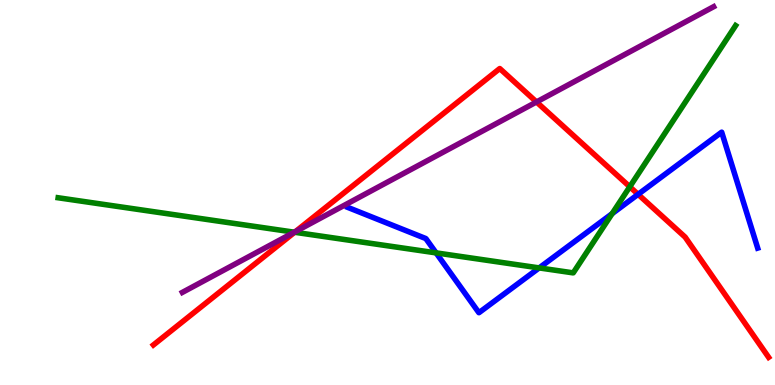[{'lines': ['blue', 'red'], 'intersections': [{'x': 8.23, 'y': 4.95}]}, {'lines': ['green', 'red'], 'intersections': [{'x': 3.8, 'y': 3.97}, {'x': 8.13, 'y': 5.15}]}, {'lines': ['purple', 'red'], 'intersections': [{'x': 3.81, 'y': 3.99}, {'x': 6.92, 'y': 7.35}]}, {'lines': ['blue', 'green'], 'intersections': [{'x': 5.63, 'y': 3.43}, {'x': 6.96, 'y': 3.04}, {'x': 7.9, 'y': 4.45}]}, {'lines': ['blue', 'purple'], 'intersections': []}, {'lines': ['green', 'purple'], 'intersections': [{'x': 3.8, 'y': 3.97}]}]